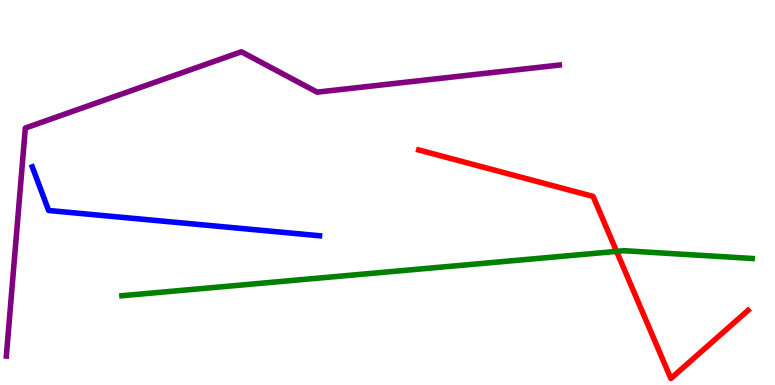[{'lines': ['blue', 'red'], 'intersections': []}, {'lines': ['green', 'red'], 'intersections': [{'x': 7.96, 'y': 3.47}]}, {'lines': ['purple', 'red'], 'intersections': []}, {'lines': ['blue', 'green'], 'intersections': []}, {'lines': ['blue', 'purple'], 'intersections': []}, {'lines': ['green', 'purple'], 'intersections': []}]